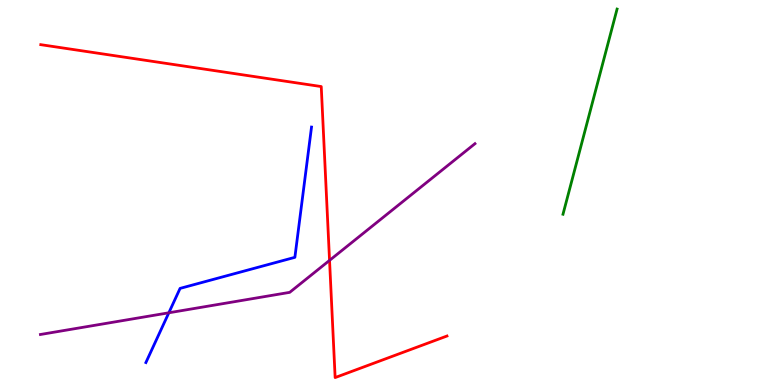[{'lines': ['blue', 'red'], 'intersections': []}, {'lines': ['green', 'red'], 'intersections': []}, {'lines': ['purple', 'red'], 'intersections': [{'x': 4.25, 'y': 3.24}]}, {'lines': ['blue', 'green'], 'intersections': []}, {'lines': ['blue', 'purple'], 'intersections': [{'x': 2.18, 'y': 1.88}]}, {'lines': ['green', 'purple'], 'intersections': []}]